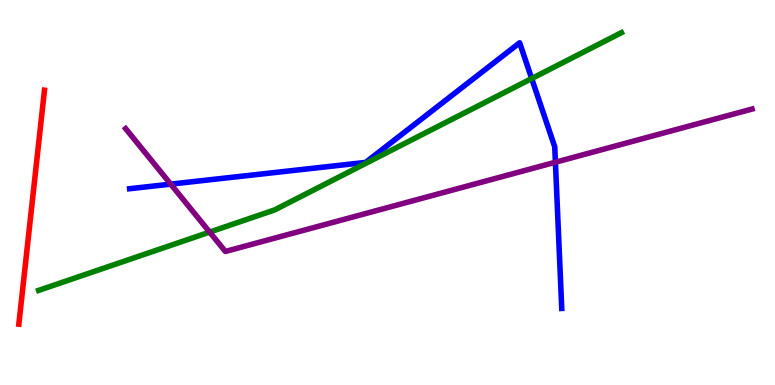[{'lines': ['blue', 'red'], 'intersections': []}, {'lines': ['green', 'red'], 'intersections': []}, {'lines': ['purple', 'red'], 'intersections': []}, {'lines': ['blue', 'green'], 'intersections': [{'x': 6.86, 'y': 7.96}]}, {'lines': ['blue', 'purple'], 'intersections': [{'x': 2.2, 'y': 5.22}, {'x': 7.17, 'y': 5.79}]}, {'lines': ['green', 'purple'], 'intersections': [{'x': 2.71, 'y': 3.97}]}]